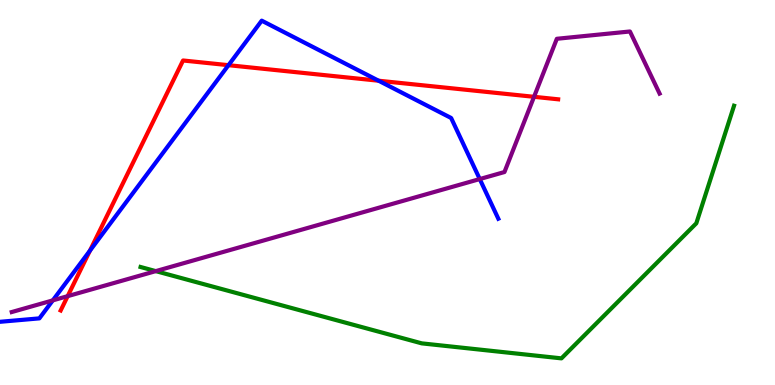[{'lines': ['blue', 'red'], 'intersections': [{'x': 1.16, 'y': 3.49}, {'x': 2.95, 'y': 8.31}, {'x': 4.89, 'y': 7.9}]}, {'lines': ['green', 'red'], 'intersections': []}, {'lines': ['purple', 'red'], 'intersections': [{'x': 0.873, 'y': 2.31}, {'x': 6.89, 'y': 7.49}]}, {'lines': ['blue', 'green'], 'intersections': []}, {'lines': ['blue', 'purple'], 'intersections': [{'x': 0.681, 'y': 2.2}, {'x': 6.19, 'y': 5.35}]}, {'lines': ['green', 'purple'], 'intersections': [{'x': 2.01, 'y': 2.96}]}]